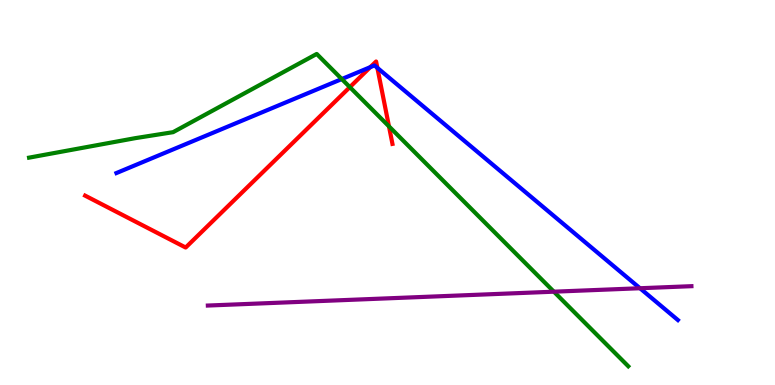[{'lines': ['blue', 'red'], 'intersections': [{'x': 4.78, 'y': 8.26}, {'x': 4.87, 'y': 8.24}]}, {'lines': ['green', 'red'], 'intersections': [{'x': 4.51, 'y': 7.74}, {'x': 5.02, 'y': 6.72}]}, {'lines': ['purple', 'red'], 'intersections': []}, {'lines': ['blue', 'green'], 'intersections': [{'x': 4.41, 'y': 7.95}]}, {'lines': ['blue', 'purple'], 'intersections': [{'x': 8.26, 'y': 2.51}]}, {'lines': ['green', 'purple'], 'intersections': [{'x': 7.15, 'y': 2.42}]}]